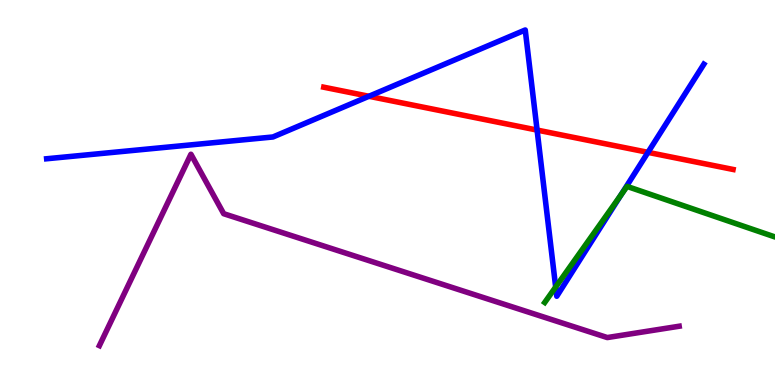[{'lines': ['blue', 'red'], 'intersections': [{'x': 4.76, 'y': 7.5}, {'x': 6.93, 'y': 6.62}, {'x': 8.36, 'y': 6.04}]}, {'lines': ['green', 'red'], 'intersections': []}, {'lines': ['purple', 'red'], 'intersections': []}, {'lines': ['blue', 'green'], 'intersections': [{'x': 7.17, 'y': 2.54}, {'x': 8.01, 'y': 4.94}]}, {'lines': ['blue', 'purple'], 'intersections': []}, {'lines': ['green', 'purple'], 'intersections': []}]